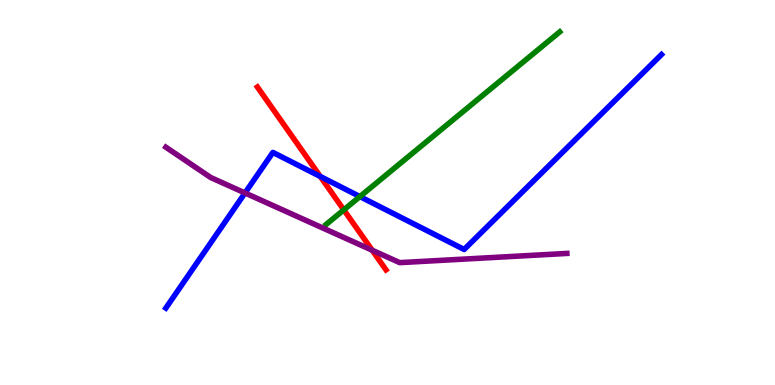[{'lines': ['blue', 'red'], 'intersections': [{'x': 4.13, 'y': 5.42}]}, {'lines': ['green', 'red'], 'intersections': [{'x': 4.44, 'y': 4.55}]}, {'lines': ['purple', 'red'], 'intersections': [{'x': 4.8, 'y': 3.5}]}, {'lines': ['blue', 'green'], 'intersections': [{'x': 4.64, 'y': 4.89}]}, {'lines': ['blue', 'purple'], 'intersections': [{'x': 3.16, 'y': 4.99}]}, {'lines': ['green', 'purple'], 'intersections': []}]